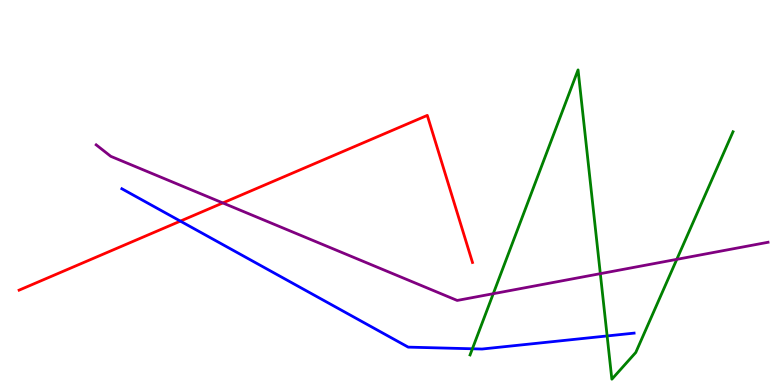[{'lines': ['blue', 'red'], 'intersections': [{'x': 2.33, 'y': 4.26}]}, {'lines': ['green', 'red'], 'intersections': []}, {'lines': ['purple', 'red'], 'intersections': [{'x': 2.87, 'y': 4.73}]}, {'lines': ['blue', 'green'], 'intersections': [{'x': 6.1, 'y': 0.941}, {'x': 7.83, 'y': 1.27}]}, {'lines': ['blue', 'purple'], 'intersections': []}, {'lines': ['green', 'purple'], 'intersections': [{'x': 6.36, 'y': 2.37}, {'x': 7.75, 'y': 2.89}, {'x': 8.73, 'y': 3.26}]}]